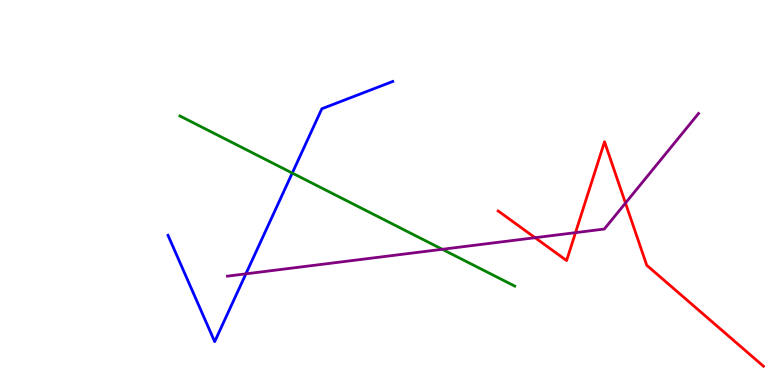[{'lines': ['blue', 'red'], 'intersections': []}, {'lines': ['green', 'red'], 'intersections': []}, {'lines': ['purple', 'red'], 'intersections': [{'x': 6.9, 'y': 3.83}, {'x': 7.43, 'y': 3.96}, {'x': 8.07, 'y': 4.73}]}, {'lines': ['blue', 'green'], 'intersections': [{'x': 3.77, 'y': 5.51}]}, {'lines': ['blue', 'purple'], 'intersections': [{'x': 3.17, 'y': 2.89}]}, {'lines': ['green', 'purple'], 'intersections': [{'x': 5.71, 'y': 3.52}]}]